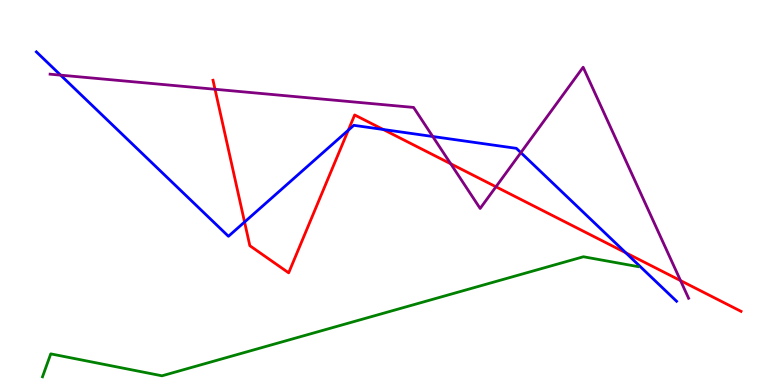[{'lines': ['blue', 'red'], 'intersections': [{'x': 3.16, 'y': 4.23}, {'x': 4.49, 'y': 6.62}, {'x': 4.95, 'y': 6.64}, {'x': 8.07, 'y': 3.43}]}, {'lines': ['green', 'red'], 'intersections': []}, {'lines': ['purple', 'red'], 'intersections': [{'x': 2.77, 'y': 7.68}, {'x': 5.82, 'y': 5.75}, {'x': 6.4, 'y': 5.15}, {'x': 8.78, 'y': 2.71}]}, {'lines': ['blue', 'green'], 'intersections': []}, {'lines': ['blue', 'purple'], 'intersections': [{'x': 0.782, 'y': 8.05}, {'x': 5.58, 'y': 6.45}, {'x': 6.72, 'y': 6.04}]}, {'lines': ['green', 'purple'], 'intersections': []}]